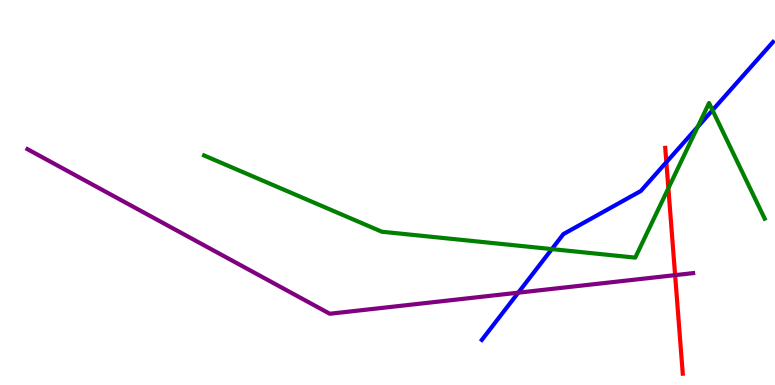[{'lines': ['blue', 'red'], 'intersections': [{'x': 8.6, 'y': 5.79}]}, {'lines': ['green', 'red'], 'intersections': [{'x': 8.62, 'y': 5.11}]}, {'lines': ['purple', 'red'], 'intersections': [{'x': 8.71, 'y': 2.85}]}, {'lines': ['blue', 'green'], 'intersections': [{'x': 7.12, 'y': 3.53}, {'x': 9.0, 'y': 6.7}, {'x': 9.19, 'y': 7.14}]}, {'lines': ['blue', 'purple'], 'intersections': [{'x': 6.69, 'y': 2.4}]}, {'lines': ['green', 'purple'], 'intersections': []}]